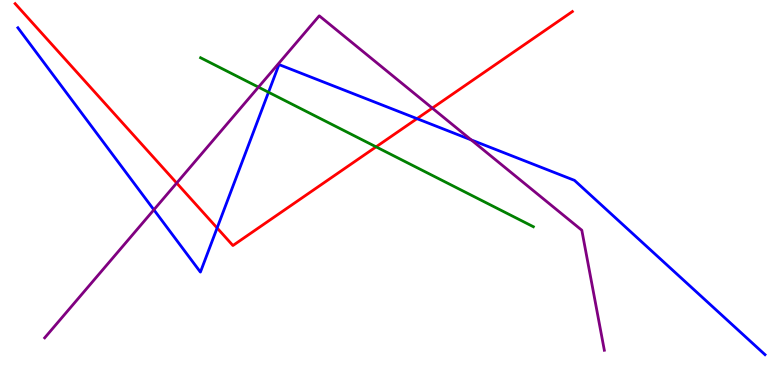[{'lines': ['blue', 'red'], 'intersections': [{'x': 2.8, 'y': 4.08}, {'x': 5.38, 'y': 6.92}]}, {'lines': ['green', 'red'], 'intersections': [{'x': 4.85, 'y': 6.19}]}, {'lines': ['purple', 'red'], 'intersections': [{'x': 2.28, 'y': 5.25}, {'x': 5.58, 'y': 7.19}]}, {'lines': ['blue', 'green'], 'intersections': [{'x': 3.46, 'y': 7.6}]}, {'lines': ['blue', 'purple'], 'intersections': [{'x': 1.99, 'y': 4.55}, {'x': 6.08, 'y': 6.37}]}, {'lines': ['green', 'purple'], 'intersections': [{'x': 3.33, 'y': 7.74}]}]